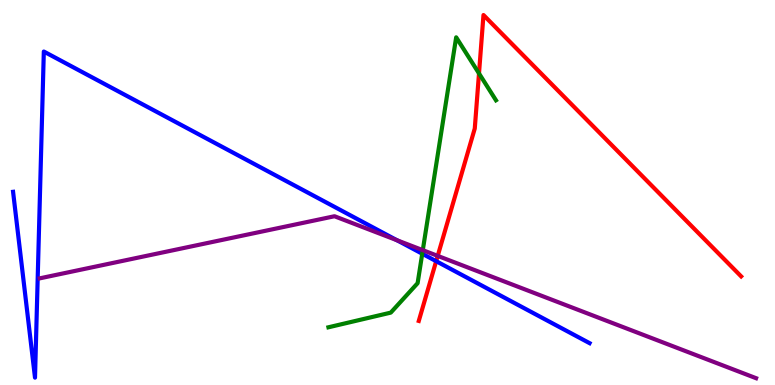[{'lines': ['blue', 'red'], 'intersections': [{'x': 5.63, 'y': 3.22}]}, {'lines': ['green', 'red'], 'intersections': [{'x': 6.18, 'y': 8.09}]}, {'lines': ['purple', 'red'], 'intersections': [{'x': 5.65, 'y': 3.35}]}, {'lines': ['blue', 'green'], 'intersections': [{'x': 5.45, 'y': 3.41}]}, {'lines': ['blue', 'purple'], 'intersections': [{'x': 5.12, 'y': 3.76}]}, {'lines': ['green', 'purple'], 'intersections': [{'x': 5.46, 'y': 3.5}]}]